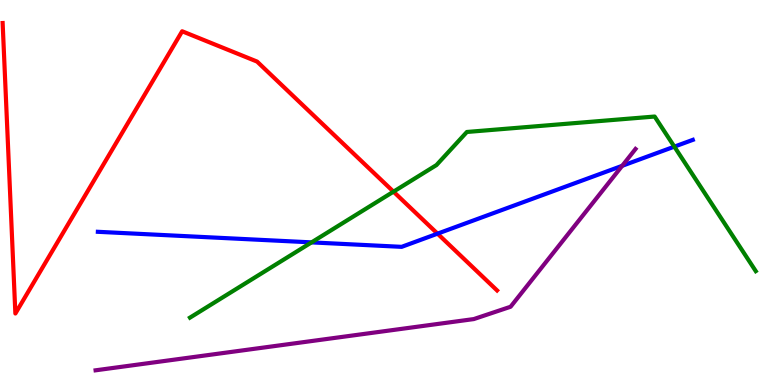[{'lines': ['blue', 'red'], 'intersections': [{'x': 5.65, 'y': 3.93}]}, {'lines': ['green', 'red'], 'intersections': [{'x': 5.08, 'y': 5.02}]}, {'lines': ['purple', 'red'], 'intersections': []}, {'lines': ['blue', 'green'], 'intersections': [{'x': 4.02, 'y': 3.7}, {'x': 8.7, 'y': 6.19}]}, {'lines': ['blue', 'purple'], 'intersections': [{'x': 8.03, 'y': 5.69}]}, {'lines': ['green', 'purple'], 'intersections': []}]